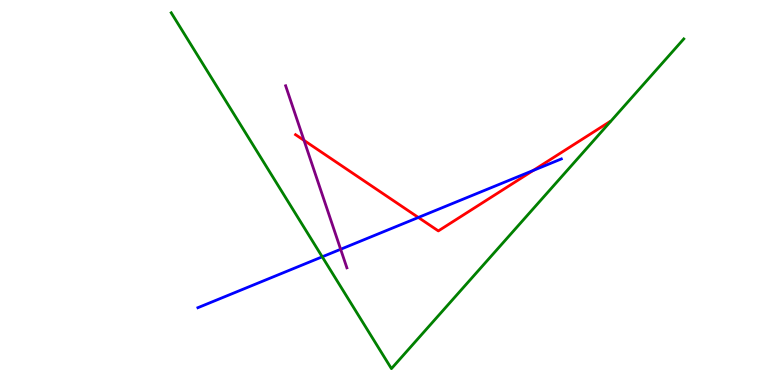[{'lines': ['blue', 'red'], 'intersections': [{'x': 5.4, 'y': 4.35}, {'x': 6.88, 'y': 5.57}]}, {'lines': ['green', 'red'], 'intersections': []}, {'lines': ['purple', 'red'], 'intersections': [{'x': 3.92, 'y': 6.35}]}, {'lines': ['blue', 'green'], 'intersections': [{'x': 4.16, 'y': 3.33}]}, {'lines': ['blue', 'purple'], 'intersections': [{'x': 4.4, 'y': 3.53}]}, {'lines': ['green', 'purple'], 'intersections': []}]